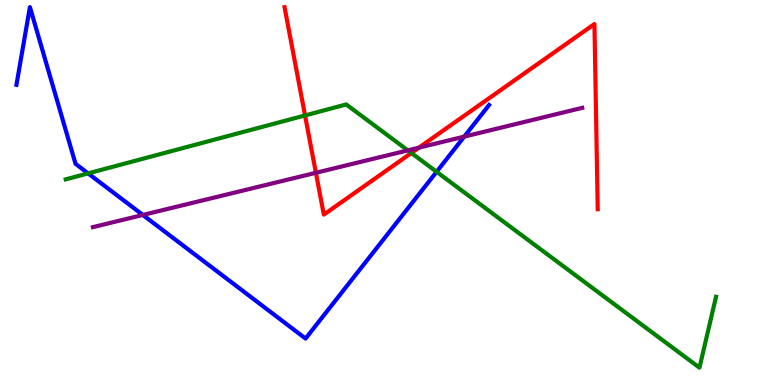[{'lines': ['blue', 'red'], 'intersections': []}, {'lines': ['green', 'red'], 'intersections': [{'x': 3.94, 'y': 7.0}, {'x': 5.31, 'y': 6.03}]}, {'lines': ['purple', 'red'], 'intersections': [{'x': 4.08, 'y': 5.51}, {'x': 5.4, 'y': 6.16}]}, {'lines': ['blue', 'green'], 'intersections': [{'x': 1.14, 'y': 5.5}, {'x': 5.63, 'y': 5.54}]}, {'lines': ['blue', 'purple'], 'intersections': [{'x': 1.84, 'y': 4.42}, {'x': 5.99, 'y': 6.45}]}, {'lines': ['green', 'purple'], 'intersections': [{'x': 5.26, 'y': 6.09}]}]